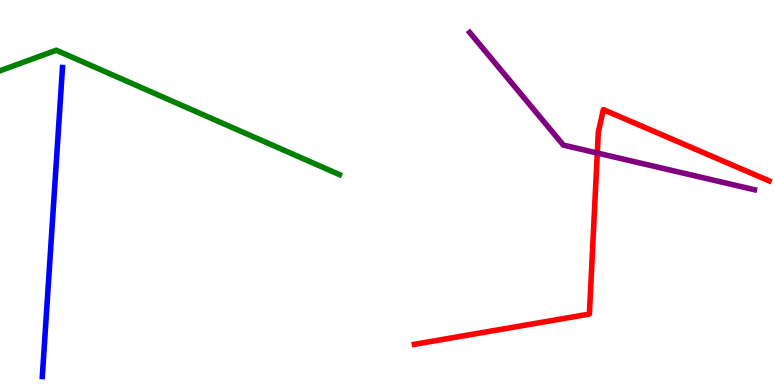[{'lines': ['blue', 'red'], 'intersections': []}, {'lines': ['green', 'red'], 'intersections': []}, {'lines': ['purple', 'red'], 'intersections': [{'x': 7.71, 'y': 6.02}]}, {'lines': ['blue', 'green'], 'intersections': []}, {'lines': ['blue', 'purple'], 'intersections': []}, {'lines': ['green', 'purple'], 'intersections': []}]